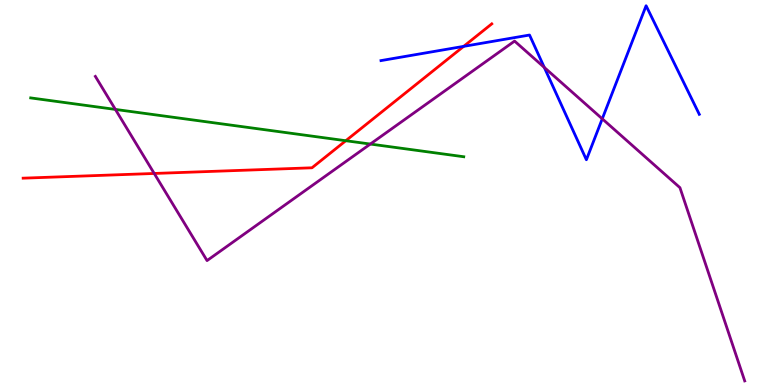[{'lines': ['blue', 'red'], 'intersections': [{'x': 5.98, 'y': 8.8}]}, {'lines': ['green', 'red'], 'intersections': [{'x': 4.46, 'y': 6.34}]}, {'lines': ['purple', 'red'], 'intersections': [{'x': 1.99, 'y': 5.49}]}, {'lines': ['blue', 'green'], 'intersections': []}, {'lines': ['blue', 'purple'], 'intersections': [{'x': 7.02, 'y': 8.25}, {'x': 7.77, 'y': 6.91}]}, {'lines': ['green', 'purple'], 'intersections': [{'x': 1.49, 'y': 7.16}, {'x': 4.78, 'y': 6.26}]}]